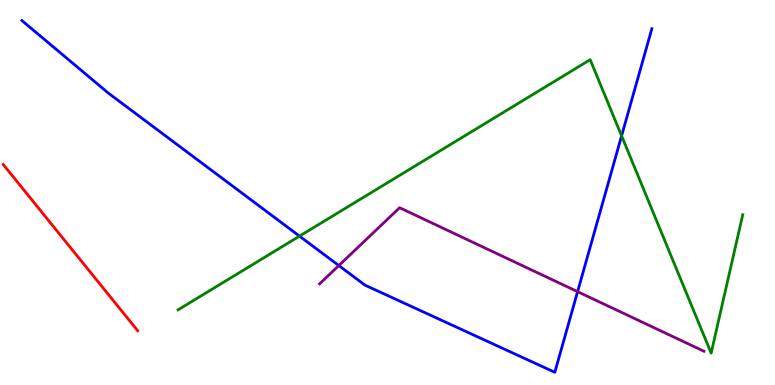[{'lines': ['blue', 'red'], 'intersections': []}, {'lines': ['green', 'red'], 'intersections': []}, {'lines': ['purple', 'red'], 'intersections': []}, {'lines': ['blue', 'green'], 'intersections': [{'x': 3.86, 'y': 3.87}, {'x': 8.02, 'y': 6.47}]}, {'lines': ['blue', 'purple'], 'intersections': [{'x': 4.37, 'y': 3.1}, {'x': 7.45, 'y': 2.42}]}, {'lines': ['green', 'purple'], 'intersections': []}]